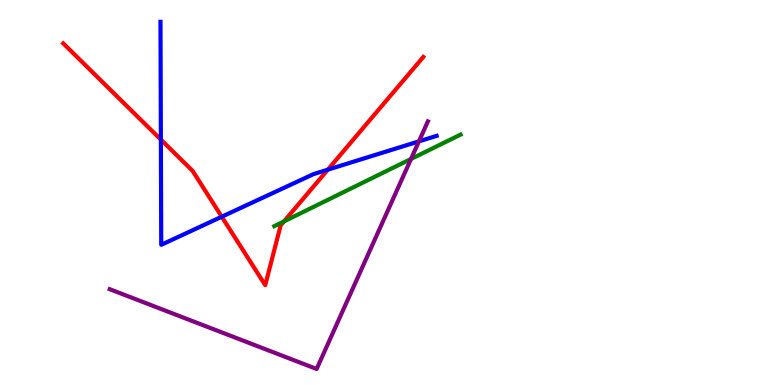[{'lines': ['blue', 'red'], 'intersections': [{'x': 2.08, 'y': 6.37}, {'x': 2.86, 'y': 4.37}, {'x': 4.23, 'y': 5.59}]}, {'lines': ['green', 'red'], 'intersections': [{'x': 3.66, 'y': 4.25}]}, {'lines': ['purple', 'red'], 'intersections': []}, {'lines': ['blue', 'green'], 'intersections': []}, {'lines': ['blue', 'purple'], 'intersections': [{'x': 5.41, 'y': 6.33}]}, {'lines': ['green', 'purple'], 'intersections': [{'x': 5.3, 'y': 5.87}]}]